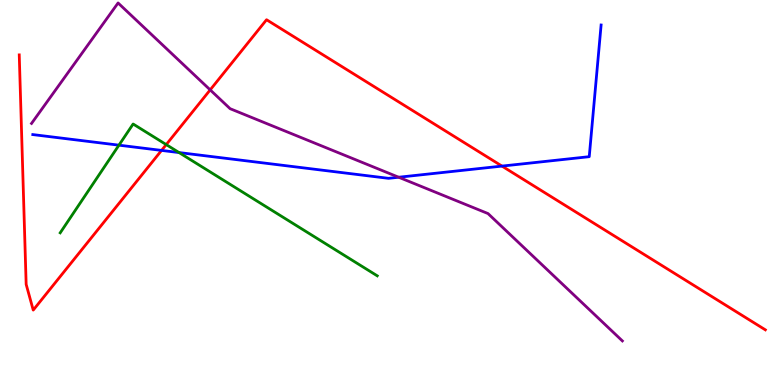[{'lines': ['blue', 'red'], 'intersections': [{'x': 2.08, 'y': 6.09}, {'x': 6.48, 'y': 5.69}]}, {'lines': ['green', 'red'], 'intersections': [{'x': 2.14, 'y': 6.24}]}, {'lines': ['purple', 'red'], 'intersections': [{'x': 2.71, 'y': 7.67}]}, {'lines': ['blue', 'green'], 'intersections': [{'x': 1.53, 'y': 6.23}, {'x': 2.31, 'y': 6.04}]}, {'lines': ['blue', 'purple'], 'intersections': [{'x': 5.14, 'y': 5.4}]}, {'lines': ['green', 'purple'], 'intersections': []}]